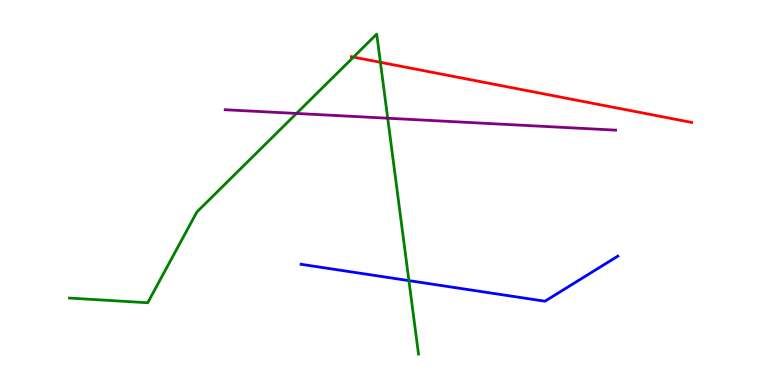[{'lines': ['blue', 'red'], 'intersections': []}, {'lines': ['green', 'red'], 'intersections': [{'x': 4.56, 'y': 8.52}, {'x': 4.91, 'y': 8.38}]}, {'lines': ['purple', 'red'], 'intersections': []}, {'lines': ['blue', 'green'], 'intersections': [{'x': 5.28, 'y': 2.71}]}, {'lines': ['blue', 'purple'], 'intersections': []}, {'lines': ['green', 'purple'], 'intersections': [{'x': 3.83, 'y': 7.05}, {'x': 5.0, 'y': 6.93}]}]